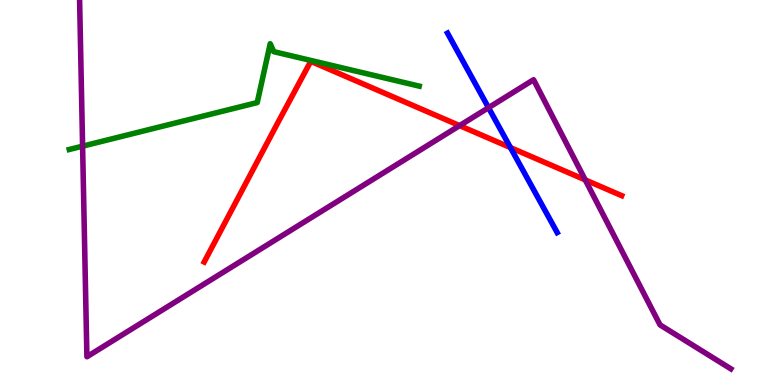[{'lines': ['blue', 'red'], 'intersections': [{'x': 6.59, 'y': 6.17}]}, {'lines': ['green', 'red'], 'intersections': []}, {'lines': ['purple', 'red'], 'intersections': [{'x': 5.93, 'y': 6.74}, {'x': 7.55, 'y': 5.33}]}, {'lines': ['blue', 'green'], 'intersections': []}, {'lines': ['blue', 'purple'], 'intersections': [{'x': 6.3, 'y': 7.2}]}, {'lines': ['green', 'purple'], 'intersections': [{'x': 1.07, 'y': 6.2}]}]